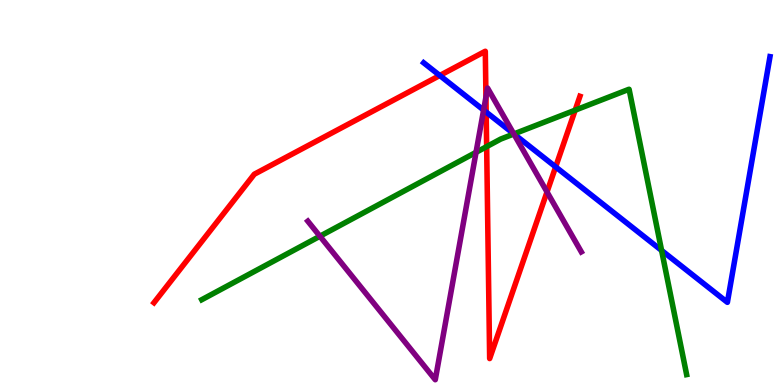[{'lines': ['blue', 'red'], 'intersections': [{'x': 5.67, 'y': 8.04}, {'x': 6.27, 'y': 7.09}, {'x': 7.17, 'y': 5.67}]}, {'lines': ['green', 'red'], 'intersections': [{'x': 6.28, 'y': 6.19}, {'x': 7.42, 'y': 7.14}]}, {'lines': ['purple', 'red'], 'intersections': [{'x': 6.27, 'y': 7.48}, {'x': 7.06, 'y': 5.01}]}, {'lines': ['blue', 'green'], 'intersections': [{'x': 6.63, 'y': 6.52}, {'x': 8.54, 'y': 3.5}]}, {'lines': ['blue', 'purple'], 'intersections': [{'x': 6.24, 'y': 7.14}, {'x': 6.63, 'y': 6.52}]}, {'lines': ['green', 'purple'], 'intersections': [{'x': 4.13, 'y': 3.86}, {'x': 6.14, 'y': 6.04}, {'x': 6.63, 'y': 6.52}]}]